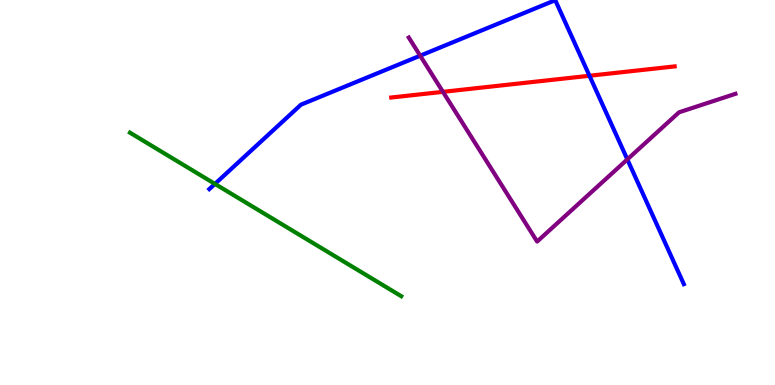[{'lines': ['blue', 'red'], 'intersections': [{'x': 7.61, 'y': 8.03}]}, {'lines': ['green', 'red'], 'intersections': []}, {'lines': ['purple', 'red'], 'intersections': [{'x': 5.72, 'y': 7.61}]}, {'lines': ['blue', 'green'], 'intersections': [{'x': 2.77, 'y': 5.22}]}, {'lines': ['blue', 'purple'], 'intersections': [{'x': 5.42, 'y': 8.55}, {'x': 8.09, 'y': 5.86}]}, {'lines': ['green', 'purple'], 'intersections': []}]